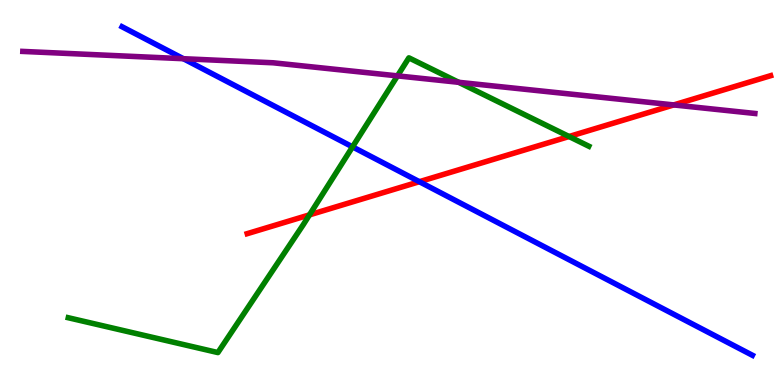[{'lines': ['blue', 'red'], 'intersections': [{'x': 5.41, 'y': 5.28}]}, {'lines': ['green', 'red'], 'intersections': [{'x': 3.99, 'y': 4.42}, {'x': 7.34, 'y': 6.45}]}, {'lines': ['purple', 'red'], 'intersections': [{'x': 8.69, 'y': 7.27}]}, {'lines': ['blue', 'green'], 'intersections': [{'x': 4.55, 'y': 6.19}]}, {'lines': ['blue', 'purple'], 'intersections': [{'x': 2.37, 'y': 8.48}]}, {'lines': ['green', 'purple'], 'intersections': [{'x': 5.13, 'y': 8.03}, {'x': 5.92, 'y': 7.86}]}]